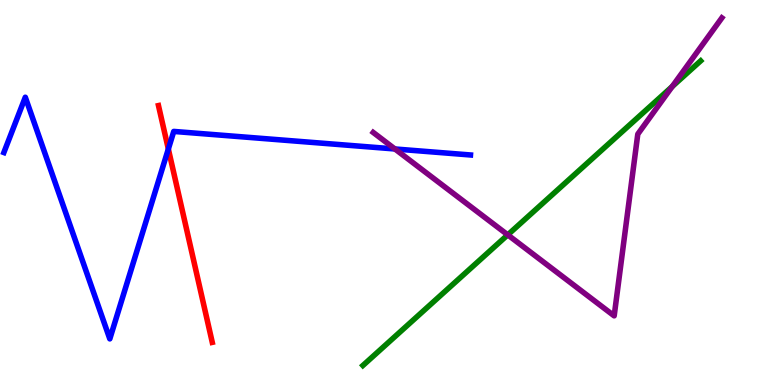[{'lines': ['blue', 'red'], 'intersections': [{'x': 2.17, 'y': 6.13}]}, {'lines': ['green', 'red'], 'intersections': []}, {'lines': ['purple', 'red'], 'intersections': []}, {'lines': ['blue', 'green'], 'intersections': []}, {'lines': ['blue', 'purple'], 'intersections': [{'x': 5.1, 'y': 6.13}]}, {'lines': ['green', 'purple'], 'intersections': [{'x': 6.55, 'y': 3.9}, {'x': 8.67, 'y': 7.75}]}]